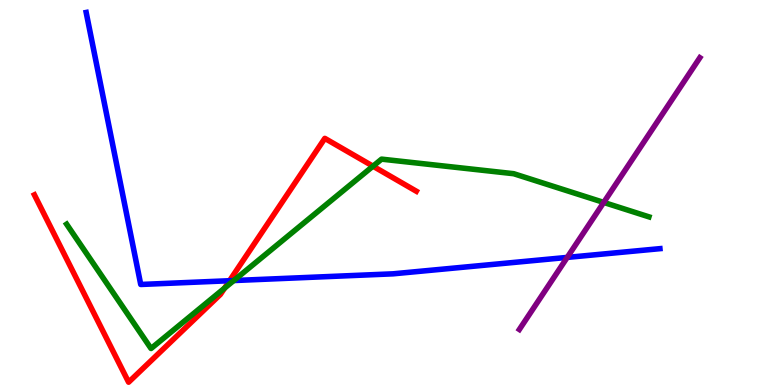[{'lines': ['blue', 'red'], 'intersections': [{'x': 2.96, 'y': 2.71}]}, {'lines': ['green', 'red'], 'intersections': [{'x': 2.9, 'y': 2.52}, {'x': 4.81, 'y': 5.68}]}, {'lines': ['purple', 'red'], 'intersections': []}, {'lines': ['blue', 'green'], 'intersections': [{'x': 3.02, 'y': 2.71}]}, {'lines': ['blue', 'purple'], 'intersections': [{'x': 7.32, 'y': 3.31}]}, {'lines': ['green', 'purple'], 'intersections': [{'x': 7.79, 'y': 4.74}]}]